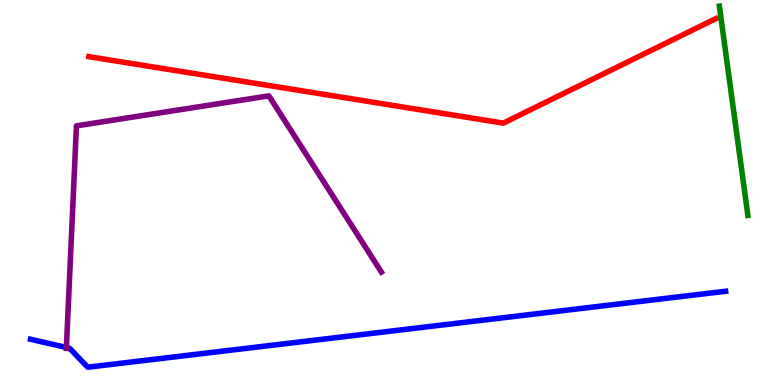[{'lines': ['blue', 'red'], 'intersections': []}, {'lines': ['green', 'red'], 'intersections': []}, {'lines': ['purple', 'red'], 'intersections': []}, {'lines': ['blue', 'green'], 'intersections': []}, {'lines': ['blue', 'purple'], 'intersections': [{'x': 0.857, 'y': 0.974}]}, {'lines': ['green', 'purple'], 'intersections': []}]